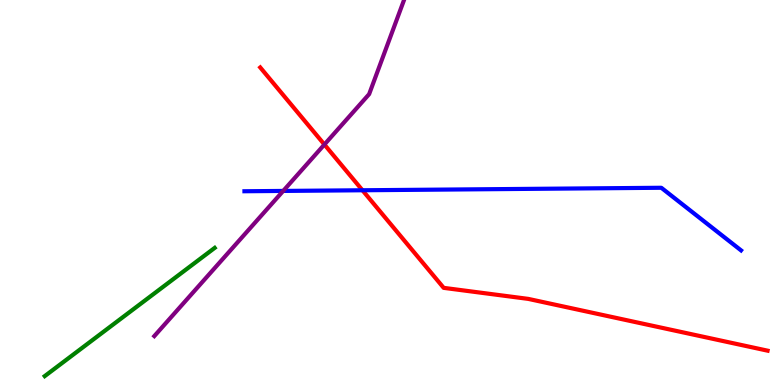[{'lines': ['blue', 'red'], 'intersections': [{'x': 4.68, 'y': 5.06}]}, {'lines': ['green', 'red'], 'intersections': []}, {'lines': ['purple', 'red'], 'intersections': [{'x': 4.19, 'y': 6.25}]}, {'lines': ['blue', 'green'], 'intersections': []}, {'lines': ['blue', 'purple'], 'intersections': [{'x': 3.65, 'y': 5.04}]}, {'lines': ['green', 'purple'], 'intersections': []}]